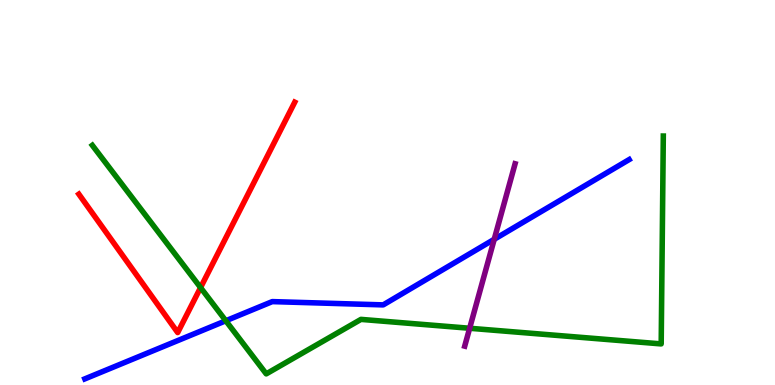[{'lines': ['blue', 'red'], 'intersections': []}, {'lines': ['green', 'red'], 'intersections': [{'x': 2.59, 'y': 2.53}]}, {'lines': ['purple', 'red'], 'intersections': []}, {'lines': ['blue', 'green'], 'intersections': [{'x': 2.91, 'y': 1.67}]}, {'lines': ['blue', 'purple'], 'intersections': [{'x': 6.38, 'y': 3.78}]}, {'lines': ['green', 'purple'], 'intersections': [{'x': 6.06, 'y': 1.47}]}]